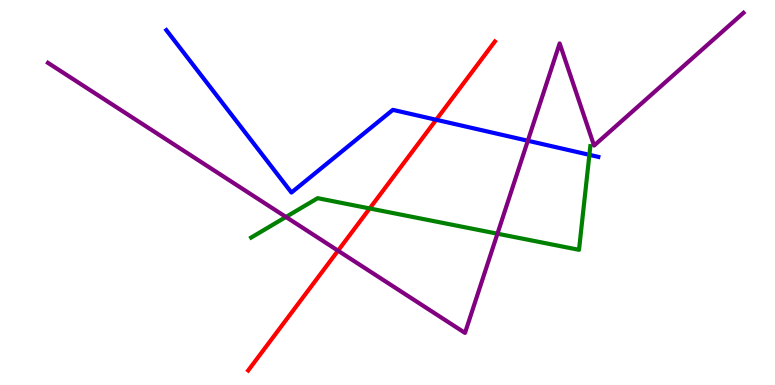[{'lines': ['blue', 'red'], 'intersections': [{'x': 5.63, 'y': 6.89}]}, {'lines': ['green', 'red'], 'intersections': [{'x': 4.77, 'y': 4.59}]}, {'lines': ['purple', 'red'], 'intersections': [{'x': 4.36, 'y': 3.49}]}, {'lines': ['blue', 'green'], 'intersections': [{'x': 7.61, 'y': 5.98}]}, {'lines': ['blue', 'purple'], 'intersections': [{'x': 6.81, 'y': 6.34}]}, {'lines': ['green', 'purple'], 'intersections': [{'x': 3.69, 'y': 4.36}, {'x': 6.42, 'y': 3.93}]}]